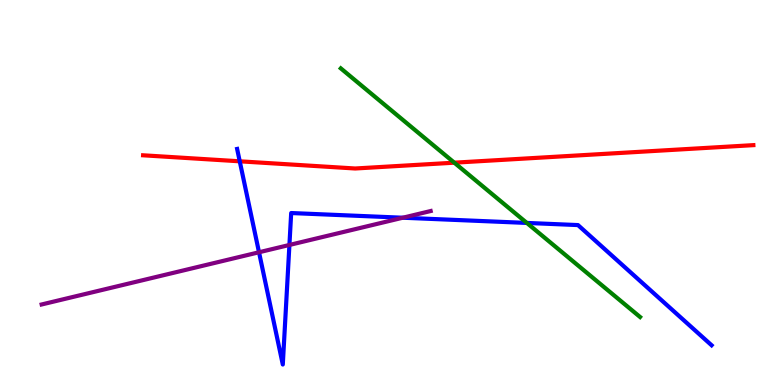[{'lines': ['blue', 'red'], 'intersections': [{'x': 3.09, 'y': 5.81}]}, {'lines': ['green', 'red'], 'intersections': [{'x': 5.86, 'y': 5.77}]}, {'lines': ['purple', 'red'], 'intersections': []}, {'lines': ['blue', 'green'], 'intersections': [{'x': 6.8, 'y': 4.21}]}, {'lines': ['blue', 'purple'], 'intersections': [{'x': 3.34, 'y': 3.45}, {'x': 3.73, 'y': 3.64}, {'x': 5.2, 'y': 4.34}]}, {'lines': ['green', 'purple'], 'intersections': []}]